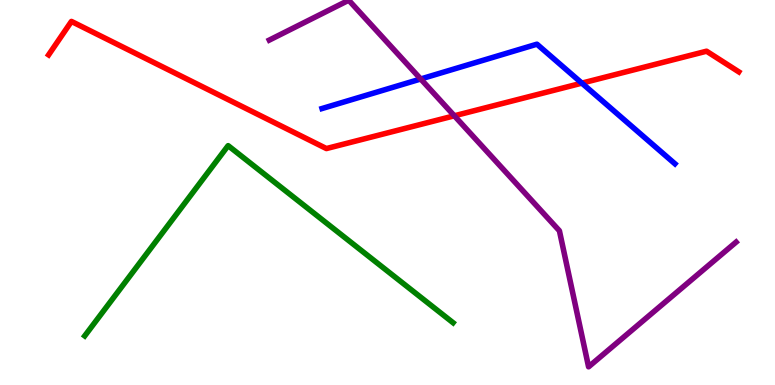[{'lines': ['blue', 'red'], 'intersections': [{'x': 7.51, 'y': 7.84}]}, {'lines': ['green', 'red'], 'intersections': []}, {'lines': ['purple', 'red'], 'intersections': [{'x': 5.86, 'y': 6.99}]}, {'lines': ['blue', 'green'], 'intersections': []}, {'lines': ['blue', 'purple'], 'intersections': [{'x': 5.43, 'y': 7.95}]}, {'lines': ['green', 'purple'], 'intersections': []}]